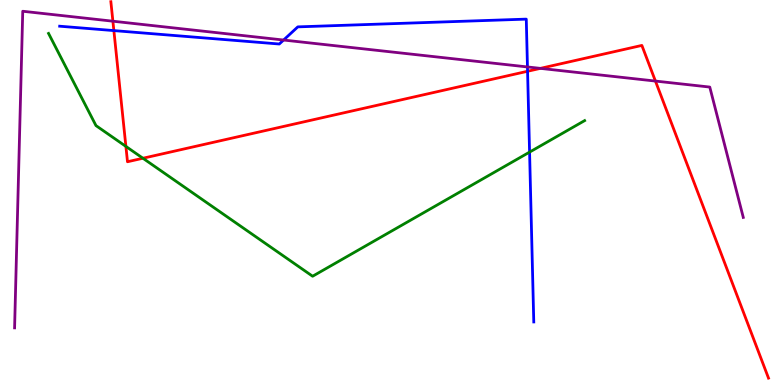[{'lines': ['blue', 'red'], 'intersections': [{'x': 1.47, 'y': 9.21}, {'x': 6.81, 'y': 8.15}]}, {'lines': ['green', 'red'], 'intersections': [{'x': 1.62, 'y': 6.2}, {'x': 1.84, 'y': 5.89}]}, {'lines': ['purple', 'red'], 'intersections': [{'x': 1.46, 'y': 9.45}, {'x': 6.97, 'y': 8.22}, {'x': 8.46, 'y': 7.89}]}, {'lines': ['blue', 'green'], 'intersections': [{'x': 6.83, 'y': 6.05}]}, {'lines': ['blue', 'purple'], 'intersections': [{'x': 3.66, 'y': 8.96}, {'x': 6.81, 'y': 8.26}]}, {'lines': ['green', 'purple'], 'intersections': []}]